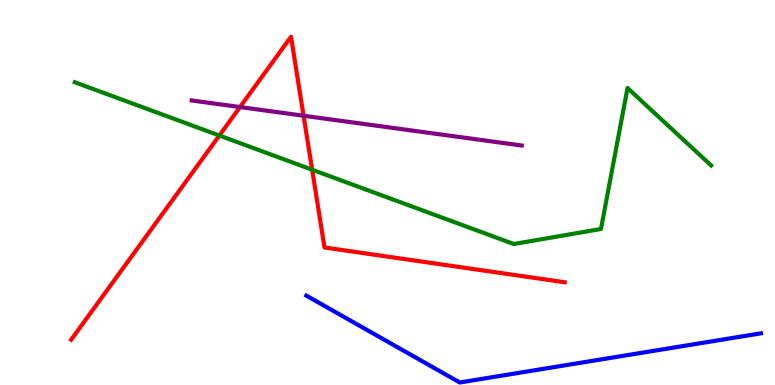[{'lines': ['blue', 'red'], 'intersections': []}, {'lines': ['green', 'red'], 'intersections': [{'x': 2.83, 'y': 6.48}, {'x': 4.03, 'y': 5.59}]}, {'lines': ['purple', 'red'], 'intersections': [{'x': 3.1, 'y': 7.22}, {'x': 3.92, 'y': 6.99}]}, {'lines': ['blue', 'green'], 'intersections': []}, {'lines': ['blue', 'purple'], 'intersections': []}, {'lines': ['green', 'purple'], 'intersections': []}]